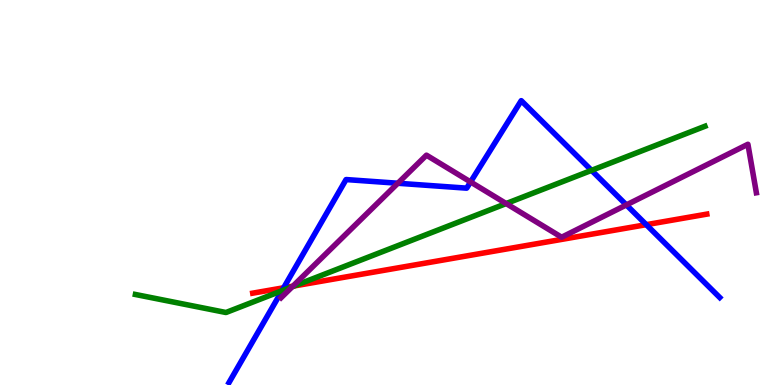[{'lines': ['blue', 'red'], 'intersections': [{'x': 3.66, 'y': 2.53}, {'x': 8.34, 'y': 4.16}]}, {'lines': ['green', 'red'], 'intersections': [{'x': 3.8, 'y': 2.57}]}, {'lines': ['purple', 'red'], 'intersections': [{'x': 3.78, 'y': 2.57}]}, {'lines': ['blue', 'green'], 'intersections': [{'x': 3.64, 'y': 2.45}, {'x': 7.63, 'y': 5.57}]}, {'lines': ['blue', 'purple'], 'intersections': [{'x': 5.13, 'y': 5.24}, {'x': 6.07, 'y': 5.27}, {'x': 8.08, 'y': 4.68}]}, {'lines': ['green', 'purple'], 'intersections': [{'x': 3.77, 'y': 2.55}, {'x': 6.53, 'y': 4.71}]}]